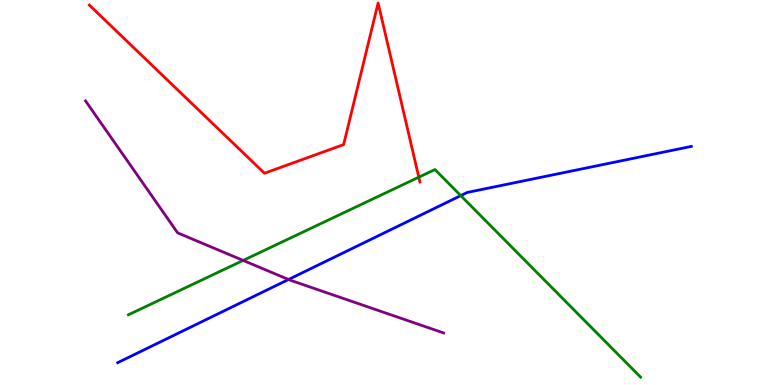[{'lines': ['blue', 'red'], 'intersections': []}, {'lines': ['green', 'red'], 'intersections': [{'x': 5.4, 'y': 5.4}]}, {'lines': ['purple', 'red'], 'intersections': []}, {'lines': ['blue', 'green'], 'intersections': [{'x': 5.95, 'y': 4.92}]}, {'lines': ['blue', 'purple'], 'intersections': [{'x': 3.72, 'y': 2.74}]}, {'lines': ['green', 'purple'], 'intersections': [{'x': 3.14, 'y': 3.24}]}]